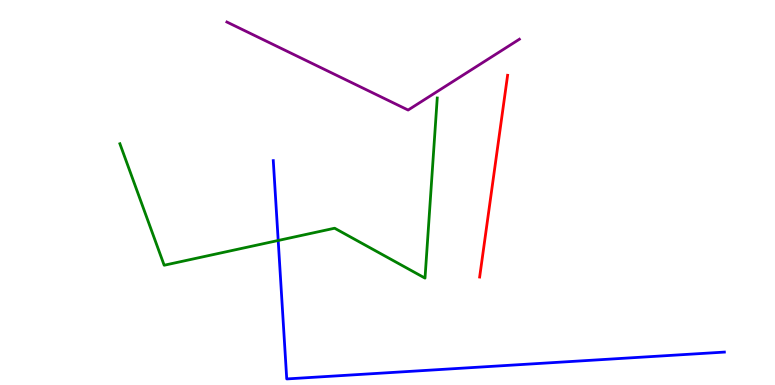[{'lines': ['blue', 'red'], 'intersections': []}, {'lines': ['green', 'red'], 'intersections': []}, {'lines': ['purple', 'red'], 'intersections': []}, {'lines': ['blue', 'green'], 'intersections': [{'x': 3.59, 'y': 3.75}]}, {'lines': ['blue', 'purple'], 'intersections': []}, {'lines': ['green', 'purple'], 'intersections': []}]